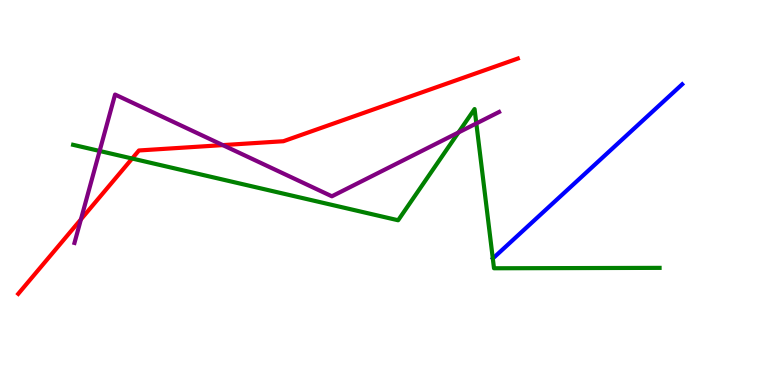[{'lines': ['blue', 'red'], 'intersections': []}, {'lines': ['green', 'red'], 'intersections': [{'x': 1.71, 'y': 5.88}]}, {'lines': ['purple', 'red'], 'intersections': [{'x': 1.04, 'y': 4.3}, {'x': 2.87, 'y': 6.23}]}, {'lines': ['blue', 'green'], 'intersections': []}, {'lines': ['blue', 'purple'], 'intersections': []}, {'lines': ['green', 'purple'], 'intersections': [{'x': 1.29, 'y': 6.08}, {'x': 5.92, 'y': 6.56}, {'x': 6.15, 'y': 6.79}]}]